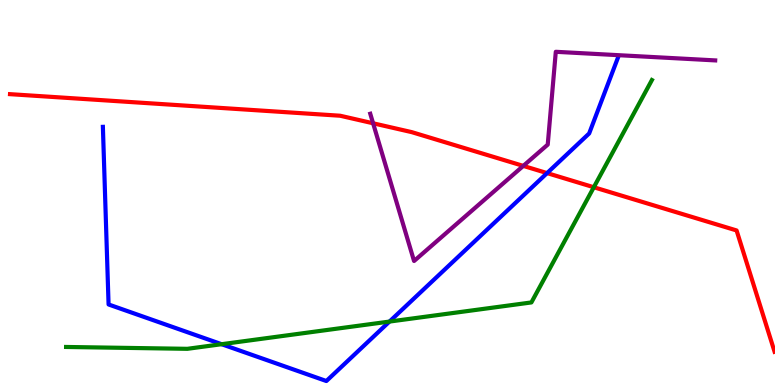[{'lines': ['blue', 'red'], 'intersections': [{'x': 7.06, 'y': 5.5}]}, {'lines': ['green', 'red'], 'intersections': [{'x': 7.66, 'y': 5.14}]}, {'lines': ['purple', 'red'], 'intersections': [{'x': 4.81, 'y': 6.8}, {'x': 6.75, 'y': 5.69}]}, {'lines': ['blue', 'green'], 'intersections': [{'x': 2.86, 'y': 1.06}, {'x': 5.03, 'y': 1.65}]}, {'lines': ['blue', 'purple'], 'intersections': []}, {'lines': ['green', 'purple'], 'intersections': []}]